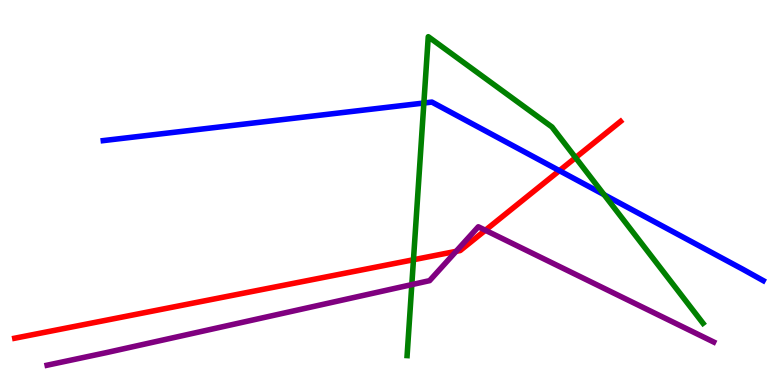[{'lines': ['blue', 'red'], 'intersections': [{'x': 7.22, 'y': 5.57}]}, {'lines': ['green', 'red'], 'intersections': [{'x': 5.34, 'y': 3.25}, {'x': 7.43, 'y': 5.91}]}, {'lines': ['purple', 'red'], 'intersections': [{'x': 5.89, 'y': 3.47}, {'x': 6.26, 'y': 4.02}]}, {'lines': ['blue', 'green'], 'intersections': [{'x': 5.47, 'y': 7.32}, {'x': 7.79, 'y': 4.94}]}, {'lines': ['blue', 'purple'], 'intersections': []}, {'lines': ['green', 'purple'], 'intersections': [{'x': 5.31, 'y': 2.61}]}]